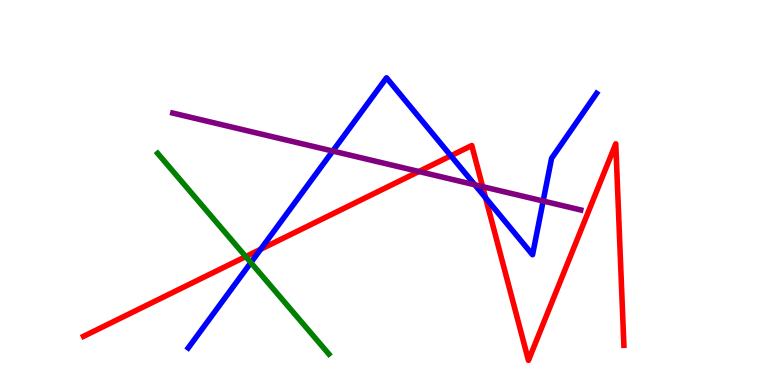[{'lines': ['blue', 'red'], 'intersections': [{'x': 3.36, 'y': 3.53}, {'x': 5.82, 'y': 5.95}, {'x': 6.27, 'y': 4.86}]}, {'lines': ['green', 'red'], 'intersections': [{'x': 3.17, 'y': 3.33}]}, {'lines': ['purple', 'red'], 'intersections': [{'x': 5.41, 'y': 5.55}, {'x': 6.23, 'y': 5.15}]}, {'lines': ['blue', 'green'], 'intersections': [{'x': 3.24, 'y': 3.18}]}, {'lines': ['blue', 'purple'], 'intersections': [{'x': 4.29, 'y': 6.08}, {'x': 6.13, 'y': 5.2}, {'x': 7.01, 'y': 4.78}]}, {'lines': ['green', 'purple'], 'intersections': []}]